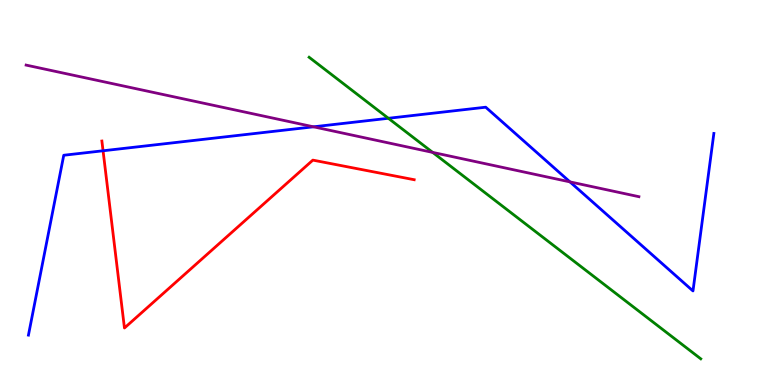[{'lines': ['blue', 'red'], 'intersections': [{'x': 1.33, 'y': 6.08}]}, {'lines': ['green', 'red'], 'intersections': []}, {'lines': ['purple', 'red'], 'intersections': []}, {'lines': ['blue', 'green'], 'intersections': [{'x': 5.01, 'y': 6.93}]}, {'lines': ['blue', 'purple'], 'intersections': [{'x': 4.05, 'y': 6.71}, {'x': 7.35, 'y': 5.28}]}, {'lines': ['green', 'purple'], 'intersections': [{'x': 5.58, 'y': 6.04}]}]